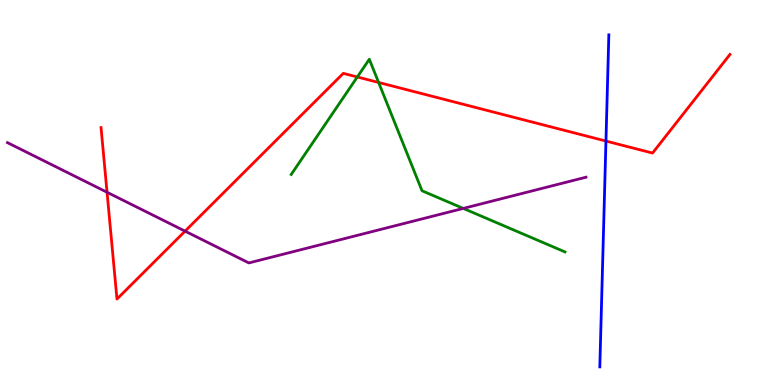[{'lines': ['blue', 'red'], 'intersections': [{'x': 7.82, 'y': 6.34}]}, {'lines': ['green', 'red'], 'intersections': [{'x': 4.61, 'y': 8.0}, {'x': 4.89, 'y': 7.86}]}, {'lines': ['purple', 'red'], 'intersections': [{'x': 1.38, 'y': 5.01}, {'x': 2.39, 'y': 4.0}]}, {'lines': ['blue', 'green'], 'intersections': []}, {'lines': ['blue', 'purple'], 'intersections': []}, {'lines': ['green', 'purple'], 'intersections': [{'x': 5.98, 'y': 4.59}]}]